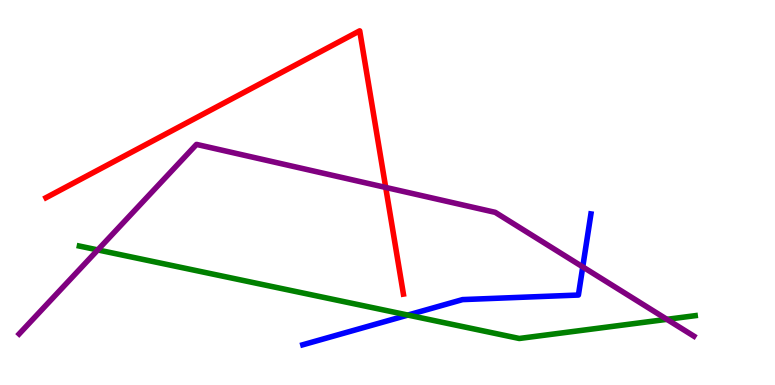[{'lines': ['blue', 'red'], 'intersections': []}, {'lines': ['green', 'red'], 'intersections': []}, {'lines': ['purple', 'red'], 'intersections': [{'x': 4.98, 'y': 5.13}]}, {'lines': ['blue', 'green'], 'intersections': [{'x': 5.26, 'y': 1.82}]}, {'lines': ['blue', 'purple'], 'intersections': [{'x': 7.52, 'y': 3.07}]}, {'lines': ['green', 'purple'], 'intersections': [{'x': 1.26, 'y': 3.51}, {'x': 8.61, 'y': 1.71}]}]